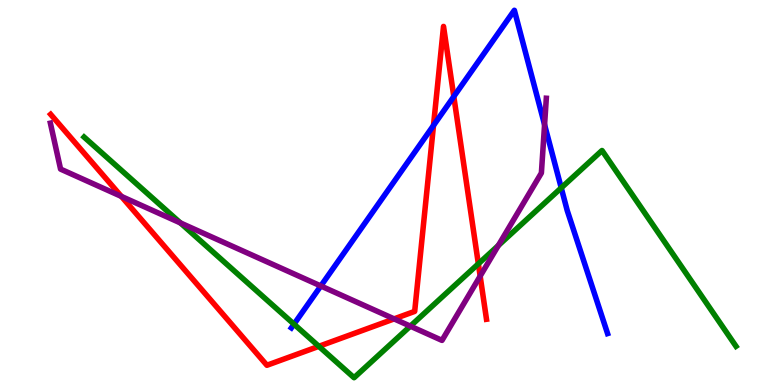[{'lines': ['blue', 'red'], 'intersections': [{'x': 5.59, 'y': 6.74}, {'x': 5.86, 'y': 7.49}]}, {'lines': ['green', 'red'], 'intersections': [{'x': 4.11, 'y': 1.0}, {'x': 6.17, 'y': 3.15}]}, {'lines': ['purple', 'red'], 'intersections': [{'x': 1.57, 'y': 4.9}, {'x': 5.09, 'y': 1.72}, {'x': 6.2, 'y': 2.83}]}, {'lines': ['blue', 'green'], 'intersections': [{'x': 3.79, 'y': 1.58}, {'x': 7.24, 'y': 5.12}]}, {'lines': ['blue', 'purple'], 'intersections': [{'x': 4.14, 'y': 2.57}, {'x': 7.03, 'y': 6.76}]}, {'lines': ['green', 'purple'], 'intersections': [{'x': 2.33, 'y': 4.21}, {'x': 5.29, 'y': 1.53}, {'x': 6.43, 'y': 3.62}]}]